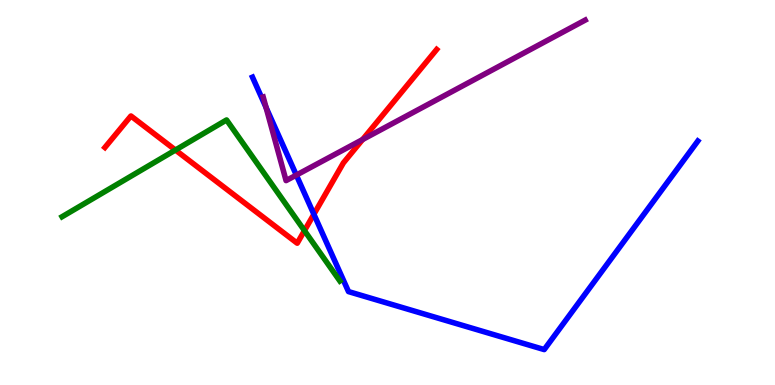[{'lines': ['blue', 'red'], 'intersections': [{'x': 4.05, 'y': 4.43}]}, {'lines': ['green', 'red'], 'intersections': [{'x': 2.26, 'y': 6.1}, {'x': 3.93, 'y': 4.01}]}, {'lines': ['purple', 'red'], 'intersections': [{'x': 4.68, 'y': 6.38}]}, {'lines': ['blue', 'green'], 'intersections': []}, {'lines': ['blue', 'purple'], 'intersections': [{'x': 3.43, 'y': 7.21}, {'x': 3.82, 'y': 5.45}]}, {'lines': ['green', 'purple'], 'intersections': []}]